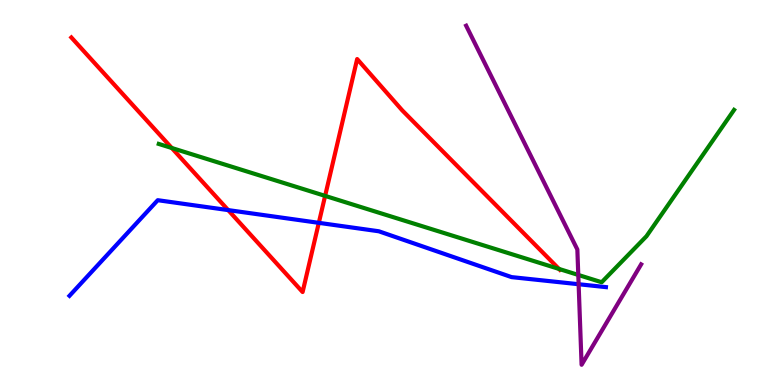[{'lines': ['blue', 'red'], 'intersections': [{'x': 2.94, 'y': 4.54}, {'x': 4.11, 'y': 4.21}]}, {'lines': ['green', 'red'], 'intersections': [{'x': 2.22, 'y': 6.16}, {'x': 4.2, 'y': 4.91}, {'x': 7.21, 'y': 3.02}]}, {'lines': ['purple', 'red'], 'intersections': []}, {'lines': ['blue', 'green'], 'intersections': []}, {'lines': ['blue', 'purple'], 'intersections': [{'x': 7.47, 'y': 2.62}]}, {'lines': ['green', 'purple'], 'intersections': [{'x': 7.46, 'y': 2.86}]}]